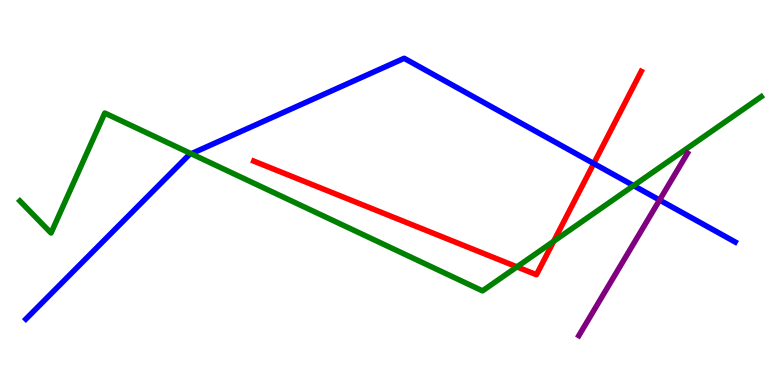[{'lines': ['blue', 'red'], 'intersections': [{'x': 7.66, 'y': 5.75}]}, {'lines': ['green', 'red'], 'intersections': [{'x': 6.67, 'y': 3.07}, {'x': 7.14, 'y': 3.73}]}, {'lines': ['purple', 'red'], 'intersections': []}, {'lines': ['blue', 'green'], 'intersections': [{'x': 2.47, 'y': 6.01}, {'x': 8.18, 'y': 5.18}]}, {'lines': ['blue', 'purple'], 'intersections': [{'x': 8.51, 'y': 4.8}]}, {'lines': ['green', 'purple'], 'intersections': []}]